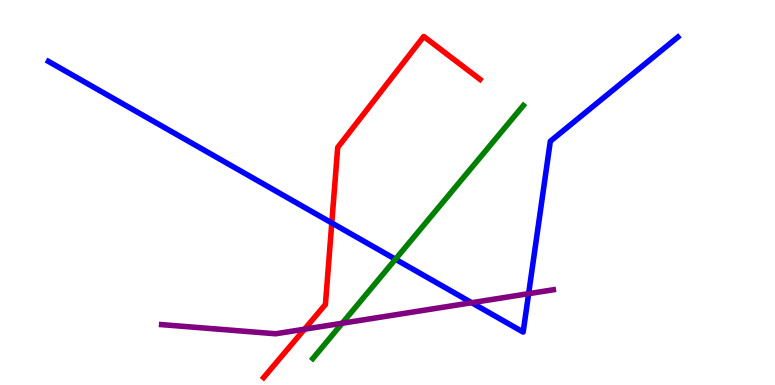[{'lines': ['blue', 'red'], 'intersections': [{'x': 4.28, 'y': 4.21}]}, {'lines': ['green', 'red'], 'intersections': []}, {'lines': ['purple', 'red'], 'intersections': [{'x': 3.93, 'y': 1.45}]}, {'lines': ['blue', 'green'], 'intersections': [{'x': 5.1, 'y': 3.27}]}, {'lines': ['blue', 'purple'], 'intersections': [{'x': 6.09, 'y': 2.14}, {'x': 6.82, 'y': 2.37}]}, {'lines': ['green', 'purple'], 'intersections': [{'x': 4.42, 'y': 1.6}]}]